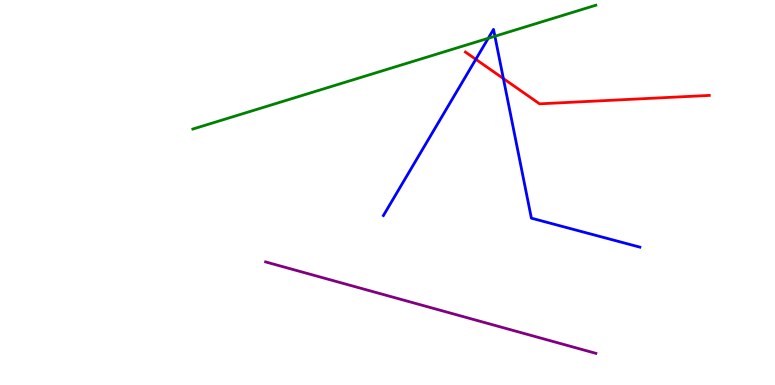[{'lines': ['blue', 'red'], 'intersections': [{'x': 6.14, 'y': 8.46}, {'x': 6.5, 'y': 7.96}]}, {'lines': ['green', 'red'], 'intersections': []}, {'lines': ['purple', 'red'], 'intersections': []}, {'lines': ['blue', 'green'], 'intersections': [{'x': 6.3, 'y': 9.01}, {'x': 6.39, 'y': 9.06}]}, {'lines': ['blue', 'purple'], 'intersections': []}, {'lines': ['green', 'purple'], 'intersections': []}]